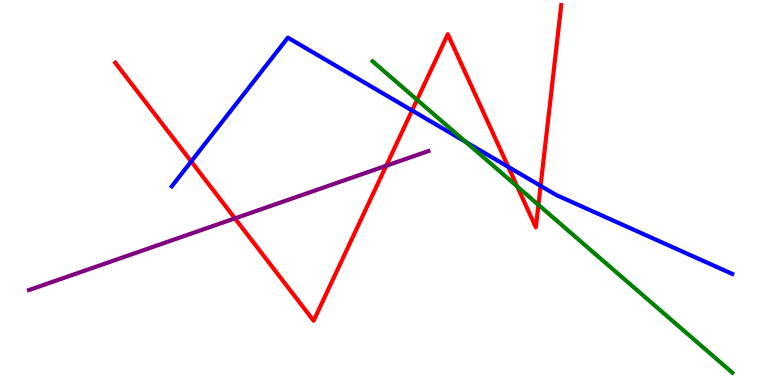[{'lines': ['blue', 'red'], 'intersections': [{'x': 2.47, 'y': 5.81}, {'x': 5.32, 'y': 7.13}, {'x': 6.56, 'y': 5.67}, {'x': 6.98, 'y': 5.17}]}, {'lines': ['green', 'red'], 'intersections': [{'x': 5.38, 'y': 7.41}, {'x': 6.67, 'y': 5.16}, {'x': 6.95, 'y': 4.68}]}, {'lines': ['purple', 'red'], 'intersections': [{'x': 3.03, 'y': 4.33}, {'x': 4.98, 'y': 5.7}]}, {'lines': ['blue', 'green'], 'intersections': [{'x': 6.01, 'y': 6.31}]}, {'lines': ['blue', 'purple'], 'intersections': []}, {'lines': ['green', 'purple'], 'intersections': []}]